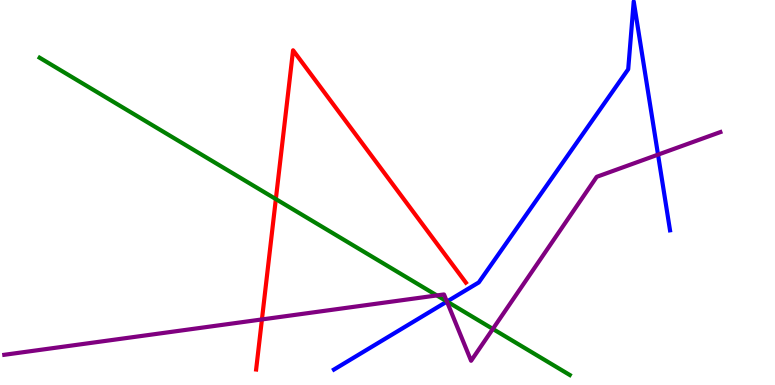[{'lines': ['blue', 'red'], 'intersections': []}, {'lines': ['green', 'red'], 'intersections': [{'x': 3.56, 'y': 4.83}]}, {'lines': ['purple', 'red'], 'intersections': [{'x': 3.38, 'y': 1.7}]}, {'lines': ['blue', 'green'], 'intersections': [{'x': 5.77, 'y': 2.17}]}, {'lines': ['blue', 'purple'], 'intersections': [{'x': 5.77, 'y': 2.17}, {'x': 8.49, 'y': 5.98}]}, {'lines': ['green', 'purple'], 'intersections': [{'x': 5.64, 'y': 2.33}, {'x': 5.77, 'y': 2.17}, {'x': 6.36, 'y': 1.46}]}]